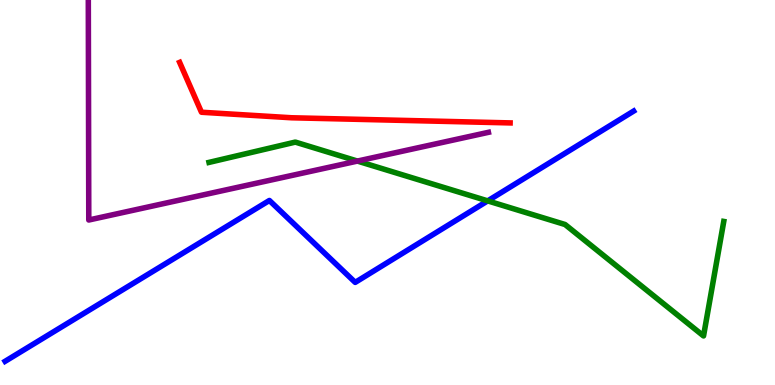[{'lines': ['blue', 'red'], 'intersections': []}, {'lines': ['green', 'red'], 'intersections': []}, {'lines': ['purple', 'red'], 'intersections': []}, {'lines': ['blue', 'green'], 'intersections': [{'x': 6.29, 'y': 4.78}]}, {'lines': ['blue', 'purple'], 'intersections': []}, {'lines': ['green', 'purple'], 'intersections': [{'x': 4.61, 'y': 5.82}]}]